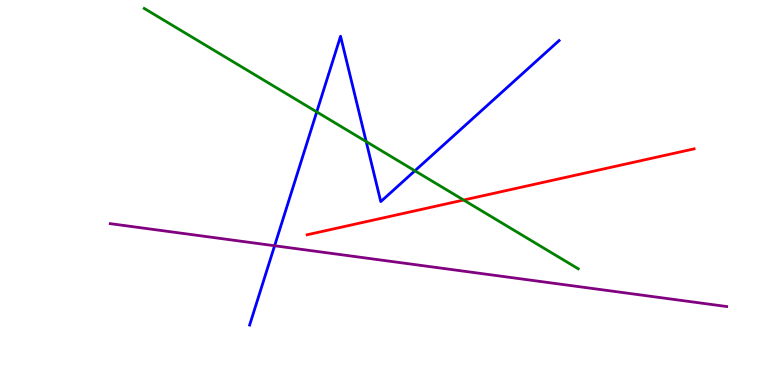[{'lines': ['blue', 'red'], 'intersections': []}, {'lines': ['green', 'red'], 'intersections': [{'x': 5.98, 'y': 4.8}]}, {'lines': ['purple', 'red'], 'intersections': []}, {'lines': ['blue', 'green'], 'intersections': [{'x': 4.09, 'y': 7.09}, {'x': 4.72, 'y': 6.32}, {'x': 5.35, 'y': 5.56}]}, {'lines': ['blue', 'purple'], 'intersections': [{'x': 3.54, 'y': 3.62}]}, {'lines': ['green', 'purple'], 'intersections': []}]